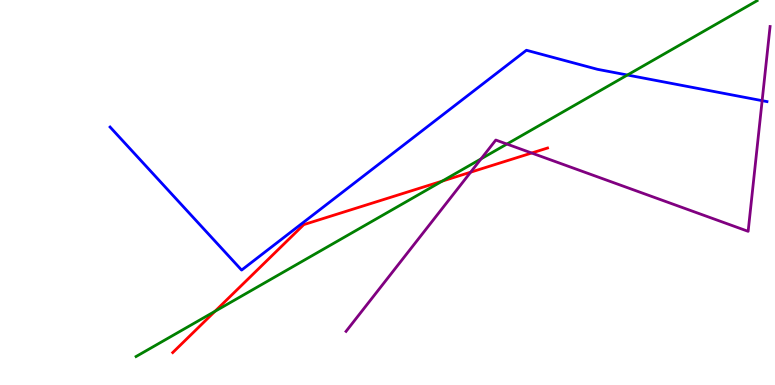[{'lines': ['blue', 'red'], 'intersections': []}, {'lines': ['green', 'red'], 'intersections': [{'x': 2.77, 'y': 1.91}, {'x': 5.71, 'y': 5.3}]}, {'lines': ['purple', 'red'], 'intersections': [{'x': 6.07, 'y': 5.53}, {'x': 6.86, 'y': 6.03}]}, {'lines': ['blue', 'green'], 'intersections': [{'x': 8.1, 'y': 8.05}]}, {'lines': ['blue', 'purple'], 'intersections': [{'x': 9.83, 'y': 7.39}]}, {'lines': ['green', 'purple'], 'intersections': [{'x': 6.21, 'y': 5.87}, {'x': 6.54, 'y': 6.26}]}]